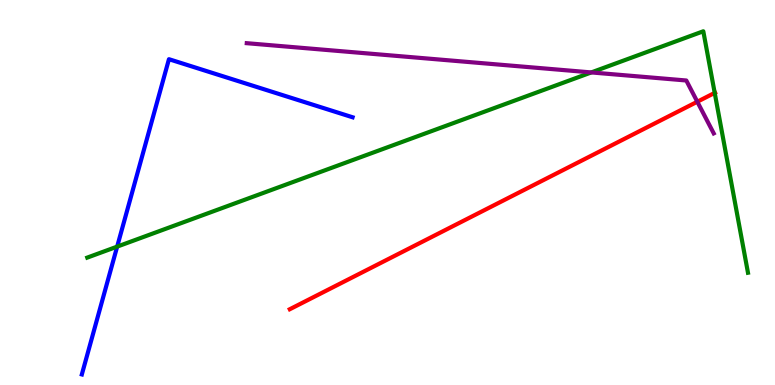[{'lines': ['blue', 'red'], 'intersections': []}, {'lines': ['green', 'red'], 'intersections': [{'x': 9.22, 'y': 7.59}]}, {'lines': ['purple', 'red'], 'intersections': [{'x': 9.0, 'y': 7.36}]}, {'lines': ['blue', 'green'], 'intersections': [{'x': 1.51, 'y': 3.59}]}, {'lines': ['blue', 'purple'], 'intersections': []}, {'lines': ['green', 'purple'], 'intersections': [{'x': 7.63, 'y': 8.12}]}]